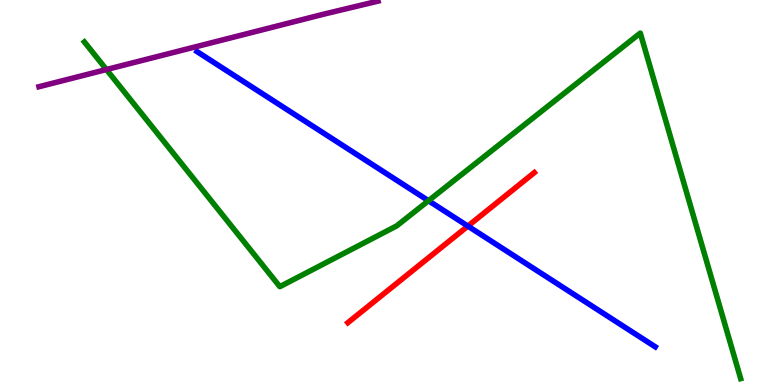[{'lines': ['blue', 'red'], 'intersections': [{'x': 6.04, 'y': 4.13}]}, {'lines': ['green', 'red'], 'intersections': []}, {'lines': ['purple', 'red'], 'intersections': []}, {'lines': ['blue', 'green'], 'intersections': [{'x': 5.53, 'y': 4.79}]}, {'lines': ['blue', 'purple'], 'intersections': []}, {'lines': ['green', 'purple'], 'intersections': [{'x': 1.37, 'y': 8.19}]}]